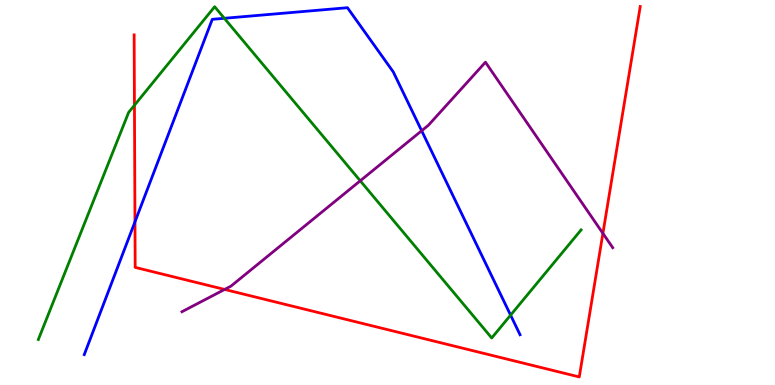[{'lines': ['blue', 'red'], 'intersections': [{'x': 1.74, 'y': 4.24}]}, {'lines': ['green', 'red'], 'intersections': [{'x': 1.73, 'y': 7.27}]}, {'lines': ['purple', 'red'], 'intersections': [{'x': 2.9, 'y': 2.48}, {'x': 7.78, 'y': 3.94}]}, {'lines': ['blue', 'green'], 'intersections': [{'x': 2.89, 'y': 9.52}, {'x': 6.59, 'y': 1.81}]}, {'lines': ['blue', 'purple'], 'intersections': [{'x': 5.44, 'y': 6.6}]}, {'lines': ['green', 'purple'], 'intersections': [{'x': 4.65, 'y': 5.3}]}]